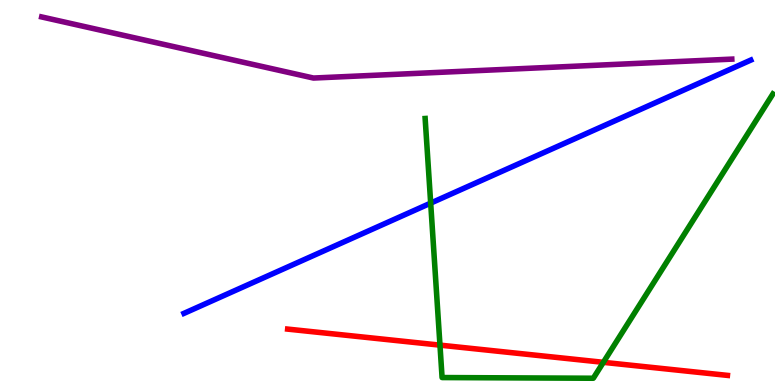[{'lines': ['blue', 'red'], 'intersections': []}, {'lines': ['green', 'red'], 'intersections': [{'x': 5.68, 'y': 1.04}, {'x': 7.79, 'y': 0.589}]}, {'lines': ['purple', 'red'], 'intersections': []}, {'lines': ['blue', 'green'], 'intersections': [{'x': 5.56, 'y': 4.72}]}, {'lines': ['blue', 'purple'], 'intersections': []}, {'lines': ['green', 'purple'], 'intersections': []}]